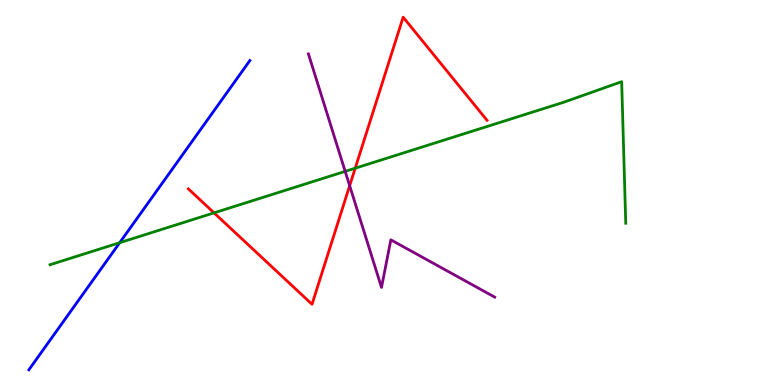[{'lines': ['blue', 'red'], 'intersections': []}, {'lines': ['green', 'red'], 'intersections': [{'x': 2.76, 'y': 4.47}, {'x': 4.58, 'y': 5.63}]}, {'lines': ['purple', 'red'], 'intersections': [{'x': 4.51, 'y': 5.18}]}, {'lines': ['blue', 'green'], 'intersections': [{'x': 1.54, 'y': 3.7}]}, {'lines': ['blue', 'purple'], 'intersections': []}, {'lines': ['green', 'purple'], 'intersections': [{'x': 4.45, 'y': 5.55}]}]